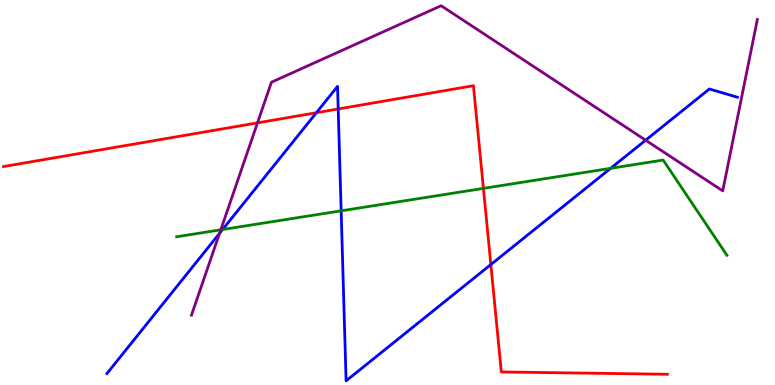[{'lines': ['blue', 'red'], 'intersections': [{'x': 4.08, 'y': 7.07}, {'x': 4.36, 'y': 7.17}, {'x': 6.33, 'y': 3.13}]}, {'lines': ['green', 'red'], 'intersections': [{'x': 6.24, 'y': 5.11}]}, {'lines': ['purple', 'red'], 'intersections': [{'x': 3.32, 'y': 6.81}]}, {'lines': ['blue', 'green'], 'intersections': [{'x': 2.87, 'y': 4.04}, {'x': 4.4, 'y': 4.52}, {'x': 7.88, 'y': 5.63}]}, {'lines': ['blue', 'purple'], 'intersections': [{'x': 2.83, 'y': 3.94}, {'x': 8.33, 'y': 6.36}]}, {'lines': ['green', 'purple'], 'intersections': [{'x': 2.85, 'y': 4.03}]}]